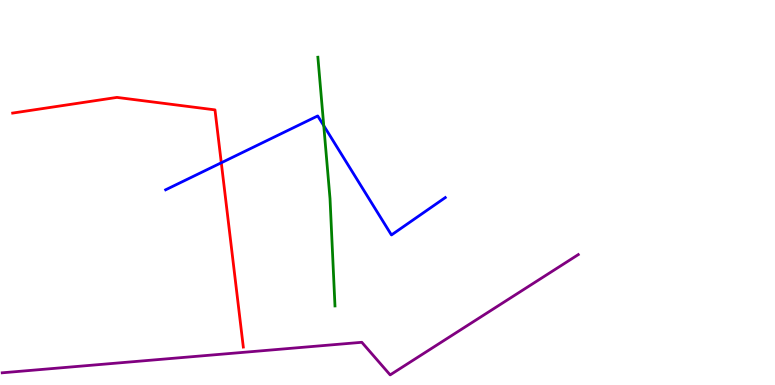[{'lines': ['blue', 'red'], 'intersections': [{'x': 2.86, 'y': 5.77}]}, {'lines': ['green', 'red'], 'intersections': []}, {'lines': ['purple', 'red'], 'intersections': []}, {'lines': ['blue', 'green'], 'intersections': [{'x': 4.18, 'y': 6.74}]}, {'lines': ['blue', 'purple'], 'intersections': []}, {'lines': ['green', 'purple'], 'intersections': []}]